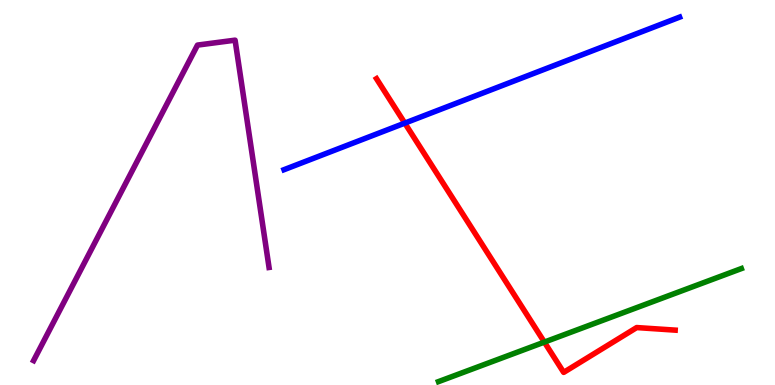[{'lines': ['blue', 'red'], 'intersections': [{'x': 5.22, 'y': 6.8}]}, {'lines': ['green', 'red'], 'intersections': [{'x': 7.02, 'y': 1.11}]}, {'lines': ['purple', 'red'], 'intersections': []}, {'lines': ['blue', 'green'], 'intersections': []}, {'lines': ['blue', 'purple'], 'intersections': []}, {'lines': ['green', 'purple'], 'intersections': []}]